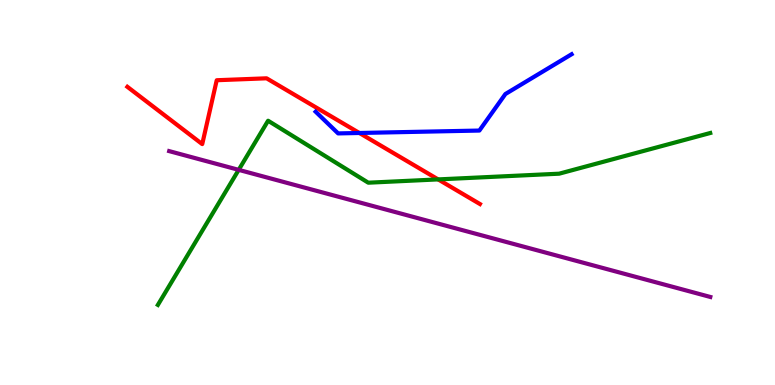[{'lines': ['blue', 'red'], 'intersections': [{'x': 4.64, 'y': 6.55}]}, {'lines': ['green', 'red'], 'intersections': [{'x': 5.65, 'y': 5.34}]}, {'lines': ['purple', 'red'], 'intersections': []}, {'lines': ['blue', 'green'], 'intersections': []}, {'lines': ['blue', 'purple'], 'intersections': []}, {'lines': ['green', 'purple'], 'intersections': [{'x': 3.08, 'y': 5.59}]}]